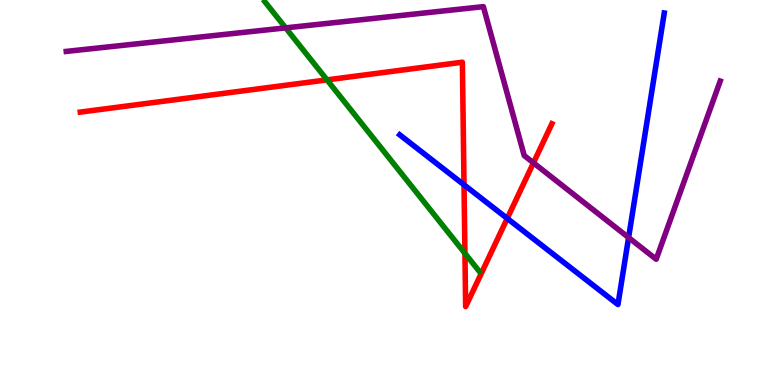[{'lines': ['blue', 'red'], 'intersections': [{'x': 5.99, 'y': 5.2}, {'x': 6.55, 'y': 4.33}]}, {'lines': ['green', 'red'], 'intersections': [{'x': 4.22, 'y': 7.93}, {'x': 6.0, 'y': 3.42}]}, {'lines': ['purple', 'red'], 'intersections': [{'x': 6.88, 'y': 5.77}]}, {'lines': ['blue', 'green'], 'intersections': []}, {'lines': ['blue', 'purple'], 'intersections': [{'x': 8.11, 'y': 3.83}]}, {'lines': ['green', 'purple'], 'intersections': [{'x': 3.69, 'y': 9.28}]}]